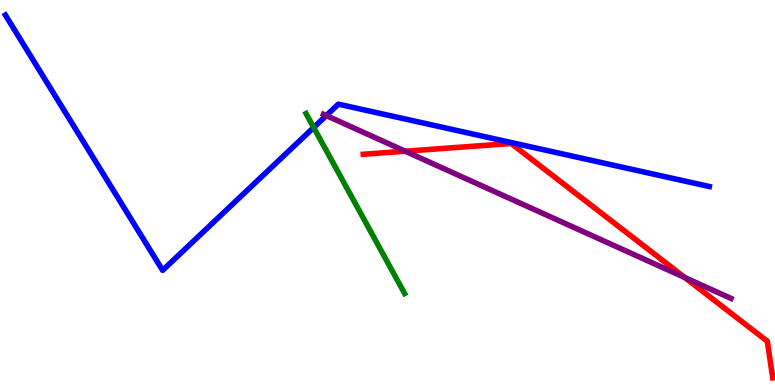[{'lines': ['blue', 'red'], 'intersections': []}, {'lines': ['green', 'red'], 'intersections': []}, {'lines': ['purple', 'red'], 'intersections': [{'x': 5.23, 'y': 6.07}, {'x': 8.84, 'y': 2.79}]}, {'lines': ['blue', 'green'], 'intersections': [{'x': 4.05, 'y': 6.69}]}, {'lines': ['blue', 'purple'], 'intersections': [{'x': 4.21, 'y': 7.0}]}, {'lines': ['green', 'purple'], 'intersections': []}]